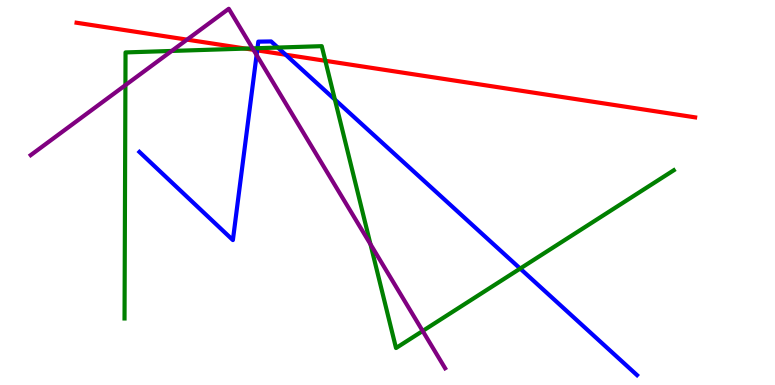[{'lines': ['blue', 'red'], 'intersections': [{'x': 3.32, 'y': 8.69}, {'x': 3.69, 'y': 8.58}]}, {'lines': ['green', 'red'], 'intersections': [{'x': 3.17, 'y': 8.74}, {'x': 4.2, 'y': 8.42}]}, {'lines': ['purple', 'red'], 'intersections': [{'x': 2.41, 'y': 8.97}, {'x': 3.27, 'y': 8.71}]}, {'lines': ['blue', 'green'], 'intersections': [{'x': 3.32, 'y': 8.75}, {'x': 3.58, 'y': 8.76}, {'x': 4.32, 'y': 7.41}, {'x': 6.71, 'y': 3.02}]}, {'lines': ['blue', 'purple'], 'intersections': [{'x': 3.31, 'y': 8.57}]}, {'lines': ['green', 'purple'], 'intersections': [{'x': 1.62, 'y': 7.79}, {'x': 2.22, 'y': 8.68}, {'x': 3.26, 'y': 8.74}, {'x': 4.78, 'y': 3.66}, {'x': 5.45, 'y': 1.4}]}]